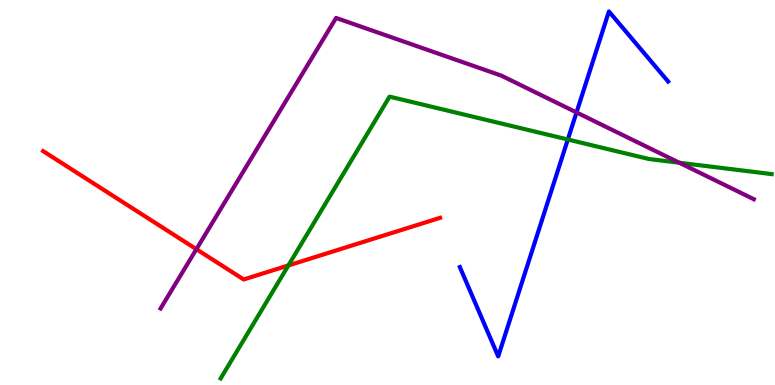[{'lines': ['blue', 'red'], 'intersections': []}, {'lines': ['green', 'red'], 'intersections': [{'x': 3.72, 'y': 3.11}]}, {'lines': ['purple', 'red'], 'intersections': [{'x': 2.53, 'y': 3.53}]}, {'lines': ['blue', 'green'], 'intersections': [{'x': 7.33, 'y': 6.38}]}, {'lines': ['blue', 'purple'], 'intersections': [{'x': 7.44, 'y': 7.08}]}, {'lines': ['green', 'purple'], 'intersections': [{'x': 8.77, 'y': 5.77}]}]